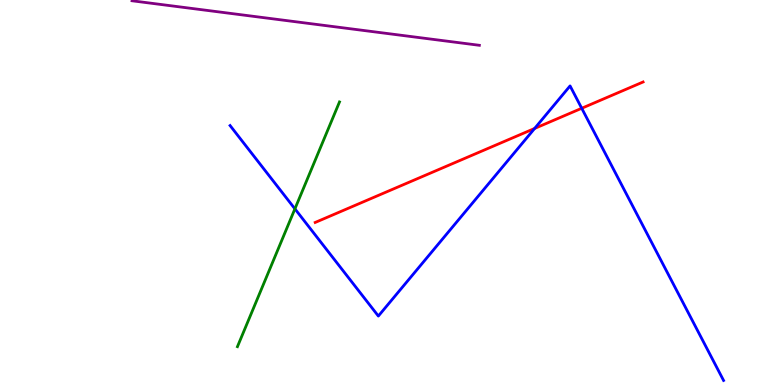[{'lines': ['blue', 'red'], 'intersections': [{'x': 6.9, 'y': 6.66}, {'x': 7.51, 'y': 7.19}]}, {'lines': ['green', 'red'], 'intersections': []}, {'lines': ['purple', 'red'], 'intersections': []}, {'lines': ['blue', 'green'], 'intersections': [{'x': 3.81, 'y': 4.58}]}, {'lines': ['blue', 'purple'], 'intersections': []}, {'lines': ['green', 'purple'], 'intersections': []}]